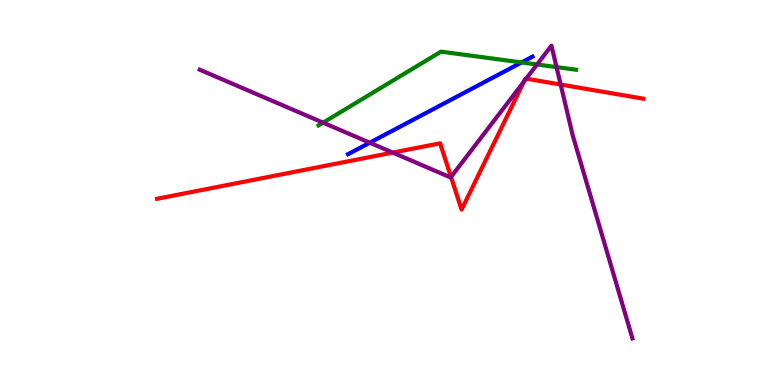[{'lines': ['blue', 'red'], 'intersections': []}, {'lines': ['green', 'red'], 'intersections': []}, {'lines': ['purple', 'red'], 'intersections': [{'x': 5.07, 'y': 6.04}, {'x': 5.82, 'y': 5.4}, {'x': 6.76, 'y': 7.88}, {'x': 6.79, 'y': 7.96}, {'x': 7.23, 'y': 7.8}]}, {'lines': ['blue', 'green'], 'intersections': [{'x': 6.73, 'y': 8.38}]}, {'lines': ['blue', 'purple'], 'intersections': [{'x': 4.77, 'y': 6.29}]}, {'lines': ['green', 'purple'], 'intersections': [{'x': 4.17, 'y': 6.81}, {'x': 6.93, 'y': 8.32}, {'x': 7.18, 'y': 8.26}]}]